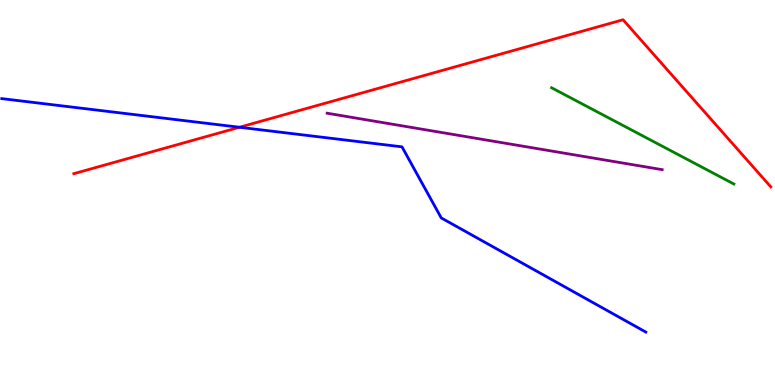[{'lines': ['blue', 'red'], 'intersections': [{'x': 3.09, 'y': 6.69}]}, {'lines': ['green', 'red'], 'intersections': []}, {'lines': ['purple', 'red'], 'intersections': []}, {'lines': ['blue', 'green'], 'intersections': []}, {'lines': ['blue', 'purple'], 'intersections': []}, {'lines': ['green', 'purple'], 'intersections': []}]